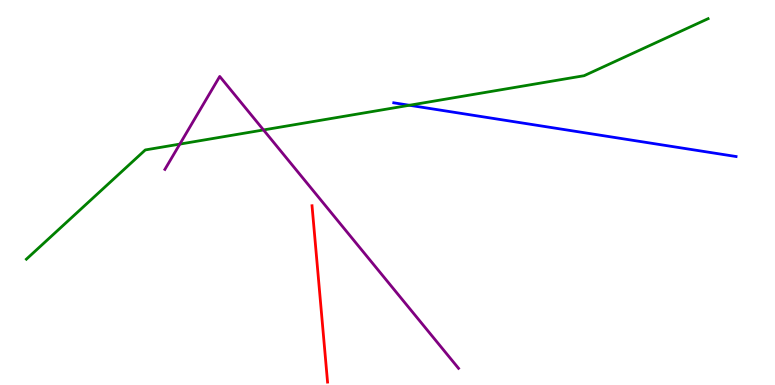[{'lines': ['blue', 'red'], 'intersections': []}, {'lines': ['green', 'red'], 'intersections': []}, {'lines': ['purple', 'red'], 'intersections': []}, {'lines': ['blue', 'green'], 'intersections': [{'x': 5.28, 'y': 7.27}]}, {'lines': ['blue', 'purple'], 'intersections': []}, {'lines': ['green', 'purple'], 'intersections': [{'x': 2.32, 'y': 6.26}, {'x': 3.4, 'y': 6.62}]}]